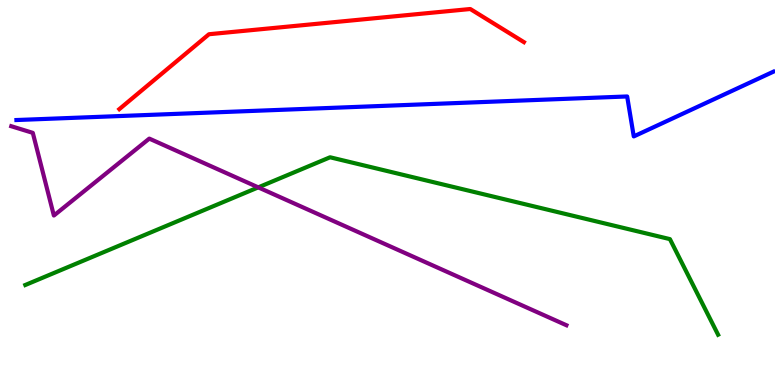[{'lines': ['blue', 'red'], 'intersections': []}, {'lines': ['green', 'red'], 'intersections': []}, {'lines': ['purple', 'red'], 'intersections': []}, {'lines': ['blue', 'green'], 'intersections': []}, {'lines': ['blue', 'purple'], 'intersections': []}, {'lines': ['green', 'purple'], 'intersections': [{'x': 3.33, 'y': 5.13}]}]